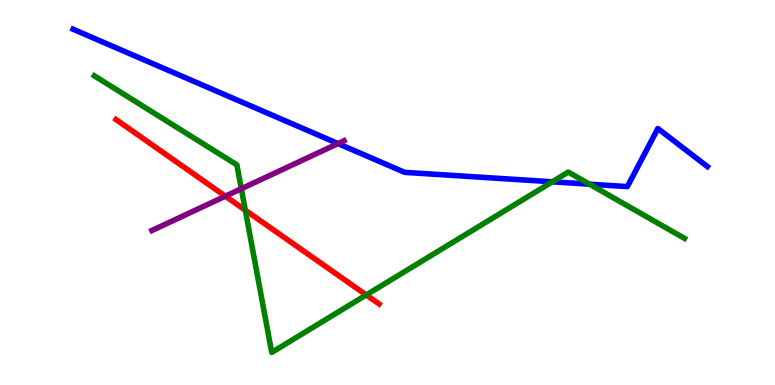[{'lines': ['blue', 'red'], 'intersections': []}, {'lines': ['green', 'red'], 'intersections': [{'x': 3.17, 'y': 4.54}, {'x': 4.73, 'y': 2.34}]}, {'lines': ['purple', 'red'], 'intersections': [{'x': 2.91, 'y': 4.9}]}, {'lines': ['blue', 'green'], 'intersections': [{'x': 7.13, 'y': 5.28}, {'x': 7.61, 'y': 5.22}]}, {'lines': ['blue', 'purple'], 'intersections': [{'x': 4.36, 'y': 6.27}]}, {'lines': ['green', 'purple'], 'intersections': [{'x': 3.11, 'y': 5.1}]}]